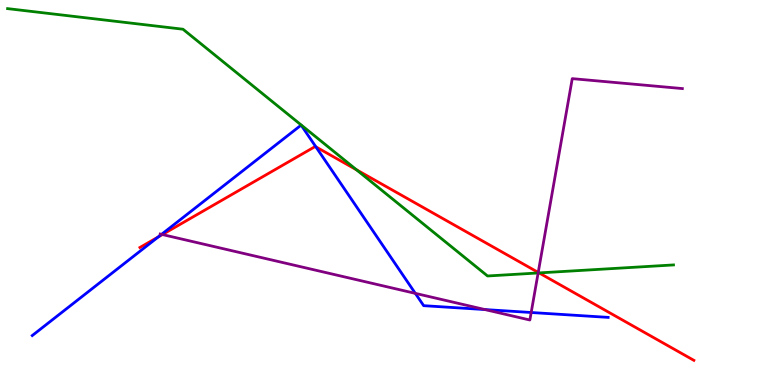[{'lines': ['blue', 'red'], 'intersections': [{'x': 2.04, 'y': 3.85}, {'x': 4.08, 'y': 6.19}]}, {'lines': ['green', 'red'], 'intersections': [{'x': 4.6, 'y': 5.59}, {'x': 6.96, 'y': 2.91}]}, {'lines': ['purple', 'red'], 'intersections': [{'x': 2.1, 'y': 3.91}, {'x': 6.94, 'y': 2.92}]}, {'lines': ['blue', 'green'], 'intersections': []}, {'lines': ['blue', 'purple'], 'intersections': [{'x': 2.08, 'y': 3.91}, {'x': 5.36, 'y': 2.38}, {'x': 6.26, 'y': 1.96}, {'x': 6.85, 'y': 1.88}]}, {'lines': ['green', 'purple'], 'intersections': [{'x': 6.94, 'y': 2.91}]}]